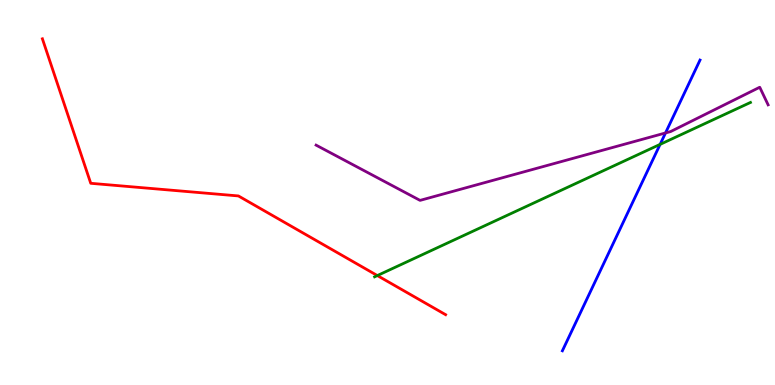[{'lines': ['blue', 'red'], 'intersections': []}, {'lines': ['green', 'red'], 'intersections': [{'x': 4.87, 'y': 2.84}]}, {'lines': ['purple', 'red'], 'intersections': []}, {'lines': ['blue', 'green'], 'intersections': [{'x': 8.52, 'y': 6.25}]}, {'lines': ['blue', 'purple'], 'intersections': [{'x': 8.59, 'y': 6.55}]}, {'lines': ['green', 'purple'], 'intersections': []}]